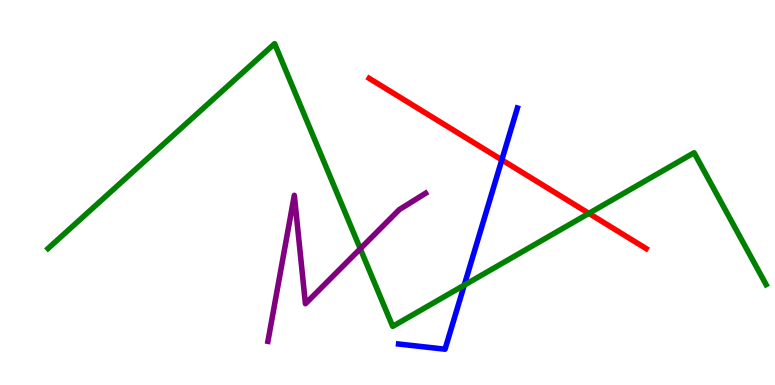[{'lines': ['blue', 'red'], 'intersections': [{'x': 6.48, 'y': 5.85}]}, {'lines': ['green', 'red'], 'intersections': [{'x': 7.6, 'y': 4.46}]}, {'lines': ['purple', 'red'], 'intersections': []}, {'lines': ['blue', 'green'], 'intersections': [{'x': 5.99, 'y': 2.59}]}, {'lines': ['blue', 'purple'], 'intersections': []}, {'lines': ['green', 'purple'], 'intersections': [{'x': 4.65, 'y': 3.54}]}]